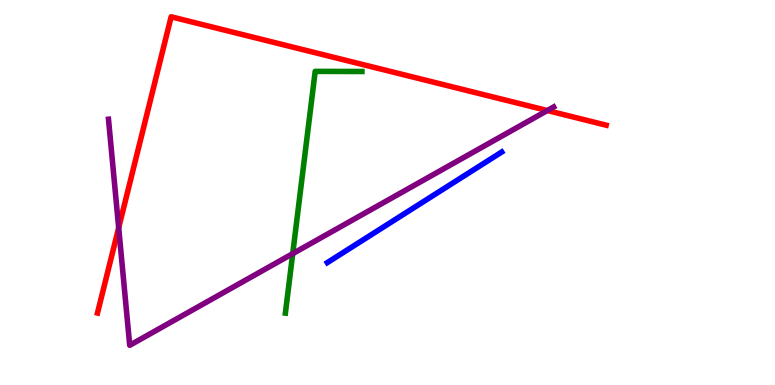[{'lines': ['blue', 'red'], 'intersections': []}, {'lines': ['green', 'red'], 'intersections': []}, {'lines': ['purple', 'red'], 'intersections': [{'x': 1.53, 'y': 4.08}, {'x': 7.06, 'y': 7.13}]}, {'lines': ['blue', 'green'], 'intersections': []}, {'lines': ['blue', 'purple'], 'intersections': []}, {'lines': ['green', 'purple'], 'intersections': [{'x': 3.78, 'y': 3.41}]}]